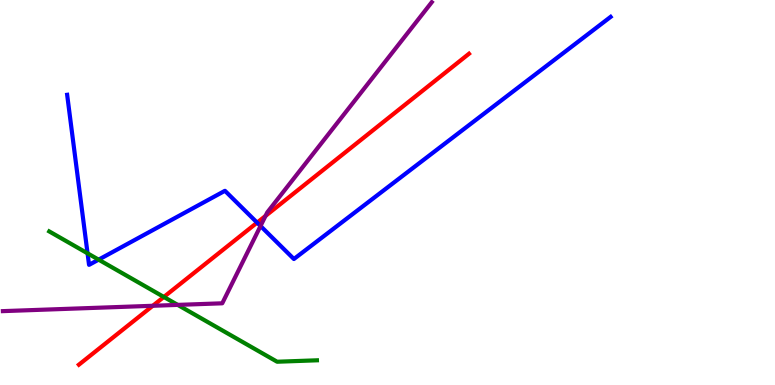[{'lines': ['blue', 'red'], 'intersections': [{'x': 3.32, 'y': 4.22}]}, {'lines': ['green', 'red'], 'intersections': [{'x': 2.11, 'y': 2.29}]}, {'lines': ['purple', 'red'], 'intersections': [{'x': 1.97, 'y': 2.06}, {'x': 3.43, 'y': 4.39}]}, {'lines': ['blue', 'green'], 'intersections': [{'x': 1.13, 'y': 3.42}, {'x': 1.27, 'y': 3.26}]}, {'lines': ['blue', 'purple'], 'intersections': [{'x': 3.36, 'y': 4.13}]}, {'lines': ['green', 'purple'], 'intersections': [{'x': 2.29, 'y': 2.08}]}]